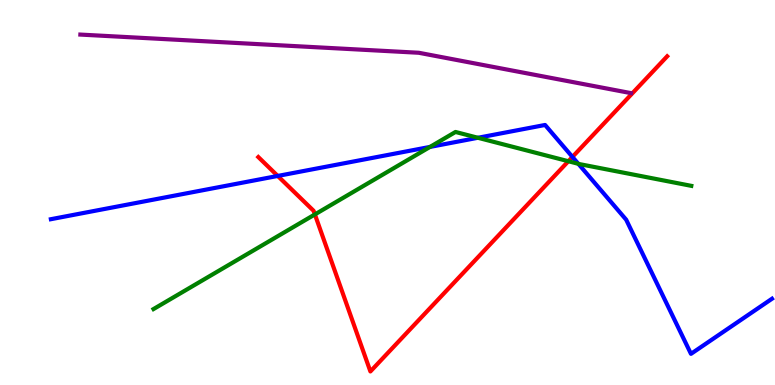[{'lines': ['blue', 'red'], 'intersections': [{'x': 3.58, 'y': 5.43}, {'x': 7.39, 'y': 5.92}]}, {'lines': ['green', 'red'], 'intersections': [{'x': 4.06, 'y': 4.43}, {'x': 7.33, 'y': 5.81}]}, {'lines': ['purple', 'red'], 'intersections': []}, {'lines': ['blue', 'green'], 'intersections': [{'x': 5.55, 'y': 6.18}, {'x': 6.17, 'y': 6.42}, {'x': 7.46, 'y': 5.74}]}, {'lines': ['blue', 'purple'], 'intersections': []}, {'lines': ['green', 'purple'], 'intersections': []}]